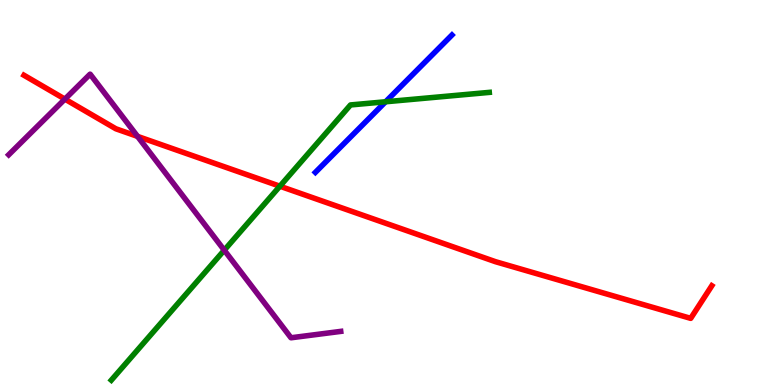[{'lines': ['blue', 'red'], 'intersections': []}, {'lines': ['green', 'red'], 'intersections': [{'x': 3.61, 'y': 5.16}]}, {'lines': ['purple', 'red'], 'intersections': [{'x': 0.838, 'y': 7.43}, {'x': 1.77, 'y': 6.46}]}, {'lines': ['blue', 'green'], 'intersections': [{'x': 4.98, 'y': 7.36}]}, {'lines': ['blue', 'purple'], 'intersections': []}, {'lines': ['green', 'purple'], 'intersections': [{'x': 2.89, 'y': 3.5}]}]